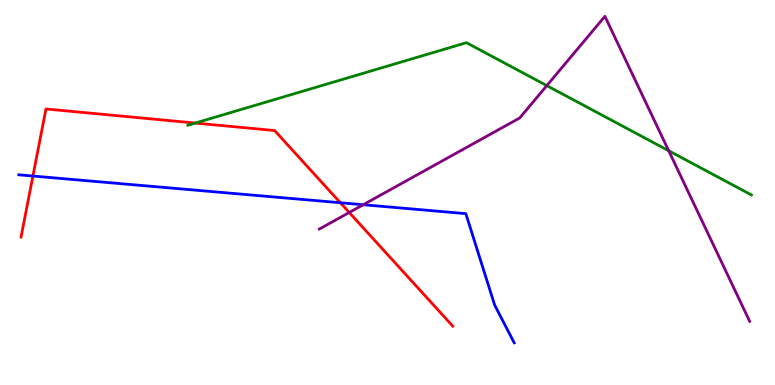[{'lines': ['blue', 'red'], 'intersections': [{'x': 0.425, 'y': 5.43}, {'x': 4.39, 'y': 4.73}]}, {'lines': ['green', 'red'], 'intersections': [{'x': 2.52, 'y': 6.8}]}, {'lines': ['purple', 'red'], 'intersections': [{'x': 4.51, 'y': 4.48}]}, {'lines': ['blue', 'green'], 'intersections': []}, {'lines': ['blue', 'purple'], 'intersections': [{'x': 4.69, 'y': 4.68}]}, {'lines': ['green', 'purple'], 'intersections': [{'x': 7.06, 'y': 7.78}, {'x': 8.63, 'y': 6.08}]}]